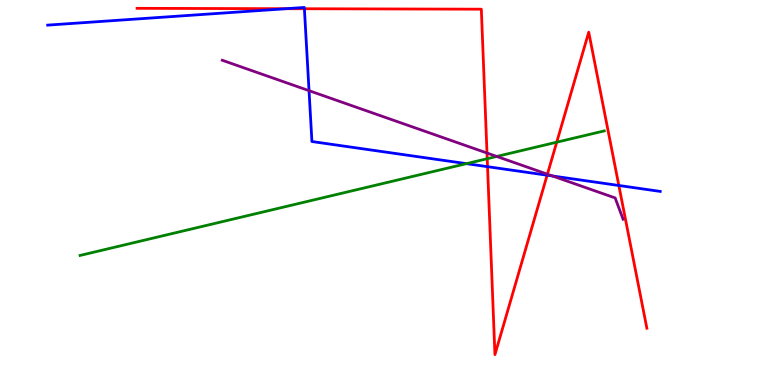[{'lines': ['blue', 'red'], 'intersections': [{'x': 3.69, 'y': 9.77}, {'x': 3.93, 'y': 9.77}, {'x': 6.29, 'y': 5.67}, {'x': 7.06, 'y': 5.45}, {'x': 7.99, 'y': 5.18}]}, {'lines': ['green', 'red'], 'intersections': [{'x': 6.29, 'y': 5.88}, {'x': 7.18, 'y': 6.31}]}, {'lines': ['purple', 'red'], 'intersections': [{'x': 6.28, 'y': 6.03}, {'x': 7.06, 'y': 5.48}]}, {'lines': ['blue', 'green'], 'intersections': [{'x': 6.02, 'y': 5.75}]}, {'lines': ['blue', 'purple'], 'intersections': [{'x': 3.99, 'y': 7.64}, {'x': 7.13, 'y': 5.43}]}, {'lines': ['green', 'purple'], 'intersections': [{'x': 6.41, 'y': 5.94}]}]